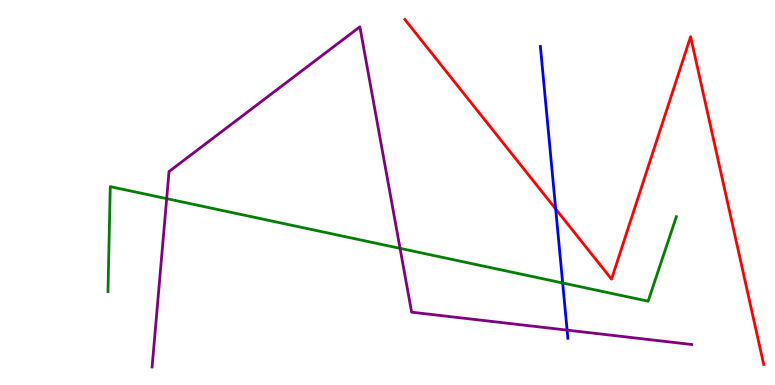[{'lines': ['blue', 'red'], 'intersections': [{'x': 7.17, 'y': 4.57}]}, {'lines': ['green', 'red'], 'intersections': []}, {'lines': ['purple', 'red'], 'intersections': []}, {'lines': ['blue', 'green'], 'intersections': [{'x': 7.26, 'y': 2.65}]}, {'lines': ['blue', 'purple'], 'intersections': [{'x': 7.32, 'y': 1.43}]}, {'lines': ['green', 'purple'], 'intersections': [{'x': 2.15, 'y': 4.84}, {'x': 5.16, 'y': 3.55}]}]